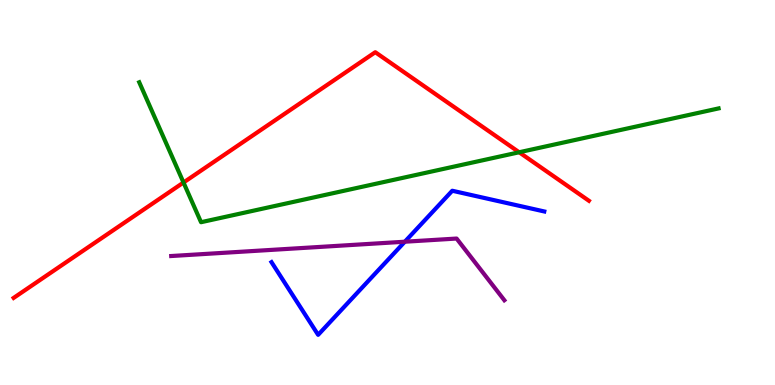[{'lines': ['blue', 'red'], 'intersections': []}, {'lines': ['green', 'red'], 'intersections': [{'x': 2.37, 'y': 5.26}, {'x': 6.7, 'y': 6.05}]}, {'lines': ['purple', 'red'], 'intersections': []}, {'lines': ['blue', 'green'], 'intersections': []}, {'lines': ['blue', 'purple'], 'intersections': [{'x': 5.22, 'y': 3.72}]}, {'lines': ['green', 'purple'], 'intersections': []}]